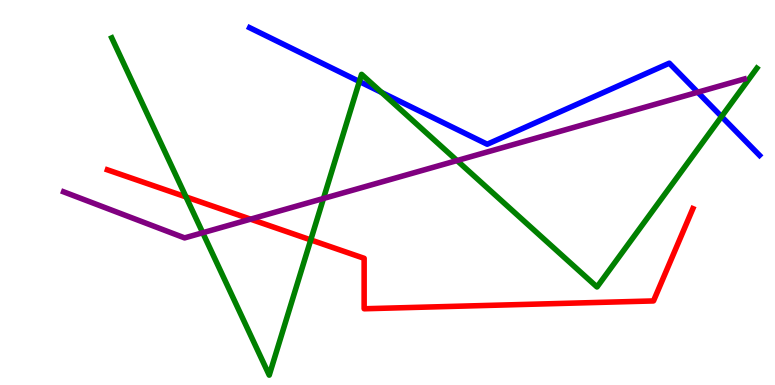[{'lines': ['blue', 'red'], 'intersections': []}, {'lines': ['green', 'red'], 'intersections': [{'x': 2.4, 'y': 4.89}, {'x': 4.01, 'y': 3.77}]}, {'lines': ['purple', 'red'], 'intersections': [{'x': 3.23, 'y': 4.31}]}, {'lines': ['blue', 'green'], 'intersections': [{'x': 4.64, 'y': 7.88}, {'x': 4.92, 'y': 7.6}, {'x': 9.31, 'y': 6.97}]}, {'lines': ['blue', 'purple'], 'intersections': [{'x': 9.0, 'y': 7.6}]}, {'lines': ['green', 'purple'], 'intersections': [{'x': 2.62, 'y': 3.95}, {'x': 4.17, 'y': 4.84}, {'x': 5.9, 'y': 5.83}]}]